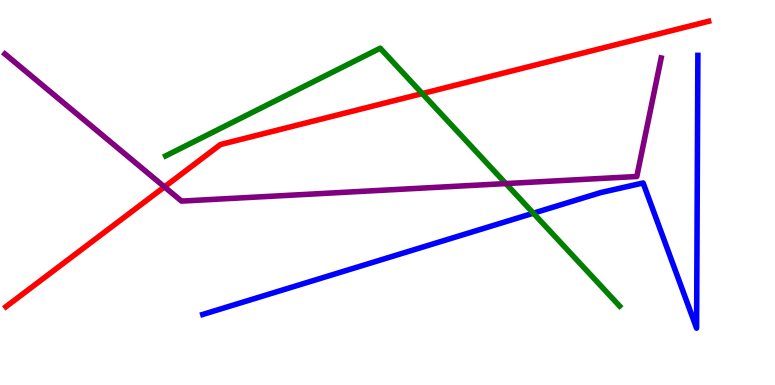[{'lines': ['blue', 'red'], 'intersections': []}, {'lines': ['green', 'red'], 'intersections': [{'x': 5.45, 'y': 7.57}]}, {'lines': ['purple', 'red'], 'intersections': [{'x': 2.12, 'y': 5.15}]}, {'lines': ['blue', 'green'], 'intersections': [{'x': 6.88, 'y': 4.46}]}, {'lines': ['blue', 'purple'], 'intersections': []}, {'lines': ['green', 'purple'], 'intersections': [{'x': 6.53, 'y': 5.23}]}]